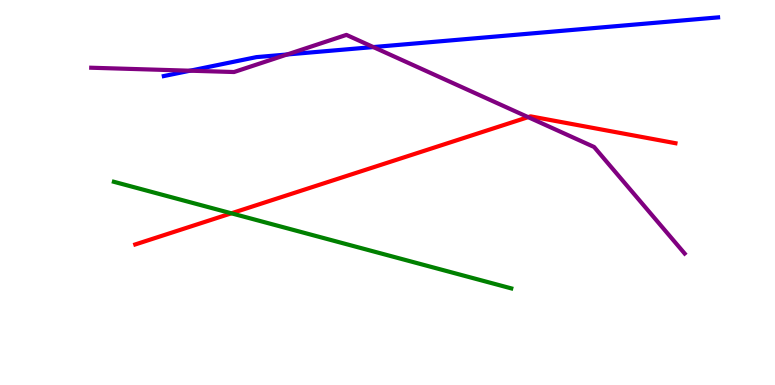[{'lines': ['blue', 'red'], 'intersections': []}, {'lines': ['green', 'red'], 'intersections': [{'x': 2.99, 'y': 4.46}]}, {'lines': ['purple', 'red'], 'intersections': [{'x': 6.81, 'y': 6.96}]}, {'lines': ['blue', 'green'], 'intersections': []}, {'lines': ['blue', 'purple'], 'intersections': [{'x': 2.45, 'y': 8.16}, {'x': 3.71, 'y': 8.58}, {'x': 4.82, 'y': 8.78}]}, {'lines': ['green', 'purple'], 'intersections': []}]